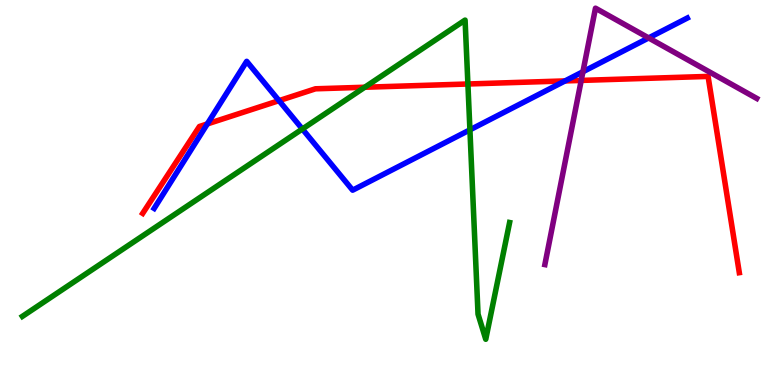[{'lines': ['blue', 'red'], 'intersections': [{'x': 2.68, 'y': 6.78}, {'x': 3.6, 'y': 7.39}, {'x': 7.29, 'y': 7.9}]}, {'lines': ['green', 'red'], 'intersections': [{'x': 4.71, 'y': 7.73}, {'x': 6.04, 'y': 7.82}]}, {'lines': ['purple', 'red'], 'intersections': [{'x': 7.5, 'y': 7.91}]}, {'lines': ['blue', 'green'], 'intersections': [{'x': 3.9, 'y': 6.65}, {'x': 6.06, 'y': 6.63}]}, {'lines': ['blue', 'purple'], 'intersections': [{'x': 7.52, 'y': 8.14}, {'x': 8.37, 'y': 9.01}]}, {'lines': ['green', 'purple'], 'intersections': []}]